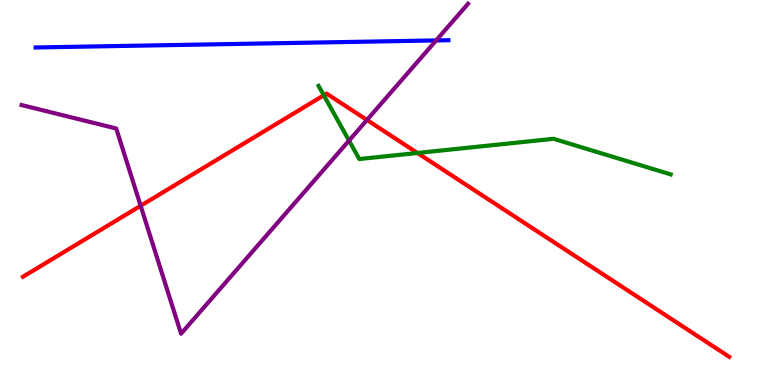[{'lines': ['blue', 'red'], 'intersections': []}, {'lines': ['green', 'red'], 'intersections': [{'x': 4.18, 'y': 7.52}, {'x': 5.39, 'y': 6.03}]}, {'lines': ['purple', 'red'], 'intersections': [{'x': 1.81, 'y': 4.66}, {'x': 4.73, 'y': 6.88}]}, {'lines': ['blue', 'green'], 'intersections': []}, {'lines': ['blue', 'purple'], 'intersections': [{'x': 5.63, 'y': 8.95}]}, {'lines': ['green', 'purple'], 'intersections': [{'x': 4.5, 'y': 6.35}]}]